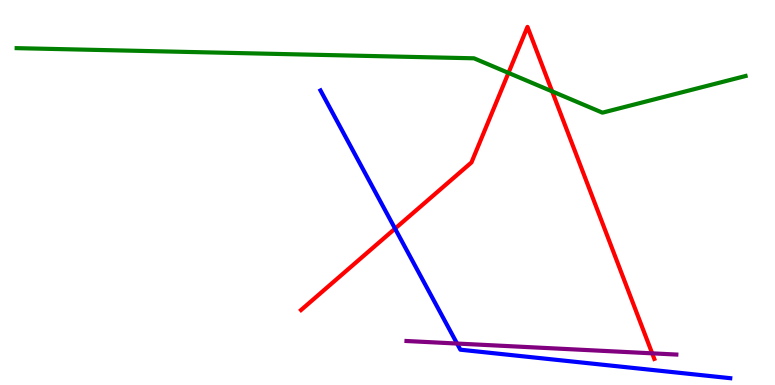[{'lines': ['blue', 'red'], 'intersections': [{'x': 5.1, 'y': 4.06}]}, {'lines': ['green', 'red'], 'intersections': [{'x': 6.56, 'y': 8.11}, {'x': 7.12, 'y': 7.63}]}, {'lines': ['purple', 'red'], 'intersections': [{'x': 8.42, 'y': 0.822}]}, {'lines': ['blue', 'green'], 'intersections': []}, {'lines': ['blue', 'purple'], 'intersections': [{'x': 5.9, 'y': 1.08}]}, {'lines': ['green', 'purple'], 'intersections': []}]